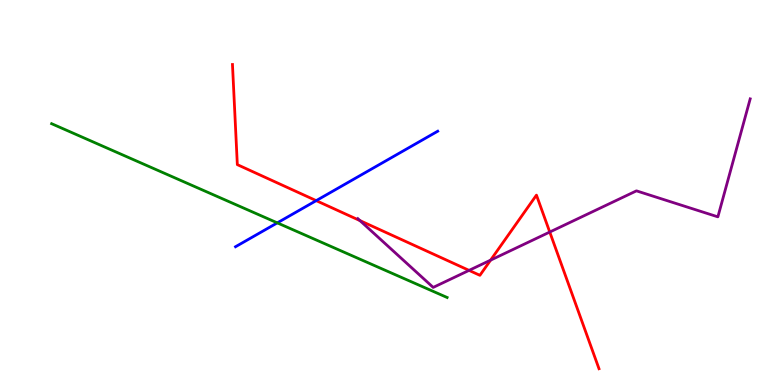[{'lines': ['blue', 'red'], 'intersections': [{'x': 4.08, 'y': 4.79}]}, {'lines': ['green', 'red'], 'intersections': []}, {'lines': ['purple', 'red'], 'intersections': [{'x': 4.64, 'y': 4.27}, {'x': 6.05, 'y': 2.98}, {'x': 6.33, 'y': 3.24}, {'x': 7.09, 'y': 3.97}]}, {'lines': ['blue', 'green'], 'intersections': [{'x': 3.58, 'y': 4.21}]}, {'lines': ['blue', 'purple'], 'intersections': []}, {'lines': ['green', 'purple'], 'intersections': []}]